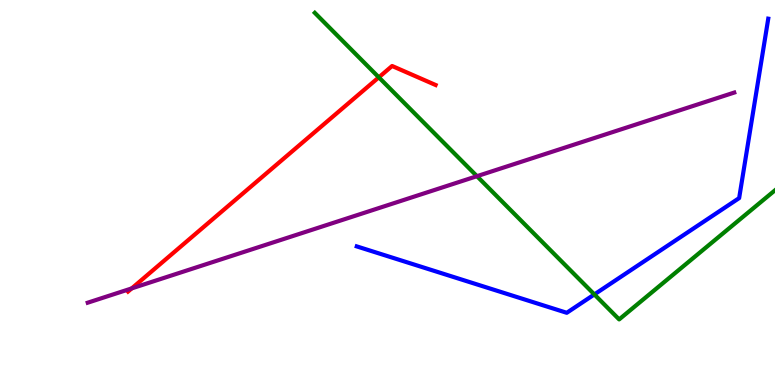[{'lines': ['blue', 'red'], 'intersections': []}, {'lines': ['green', 'red'], 'intersections': [{'x': 4.89, 'y': 7.99}]}, {'lines': ['purple', 'red'], 'intersections': [{'x': 1.7, 'y': 2.51}]}, {'lines': ['blue', 'green'], 'intersections': [{'x': 7.67, 'y': 2.35}]}, {'lines': ['blue', 'purple'], 'intersections': []}, {'lines': ['green', 'purple'], 'intersections': [{'x': 6.15, 'y': 5.42}]}]